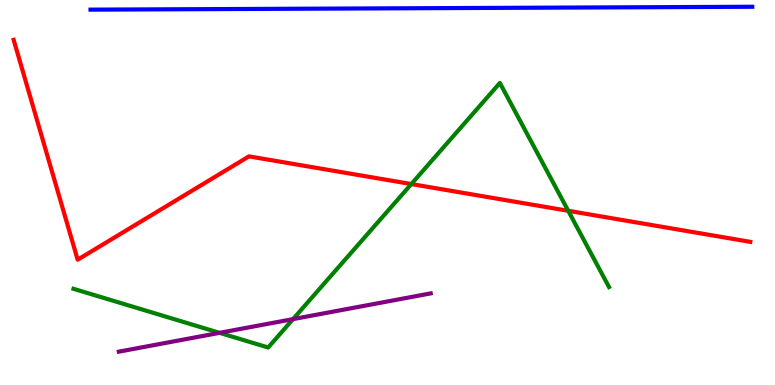[{'lines': ['blue', 'red'], 'intersections': []}, {'lines': ['green', 'red'], 'intersections': [{'x': 5.31, 'y': 5.22}, {'x': 7.33, 'y': 4.52}]}, {'lines': ['purple', 'red'], 'intersections': []}, {'lines': ['blue', 'green'], 'intersections': []}, {'lines': ['blue', 'purple'], 'intersections': []}, {'lines': ['green', 'purple'], 'intersections': [{'x': 2.83, 'y': 1.35}, {'x': 3.78, 'y': 1.71}]}]